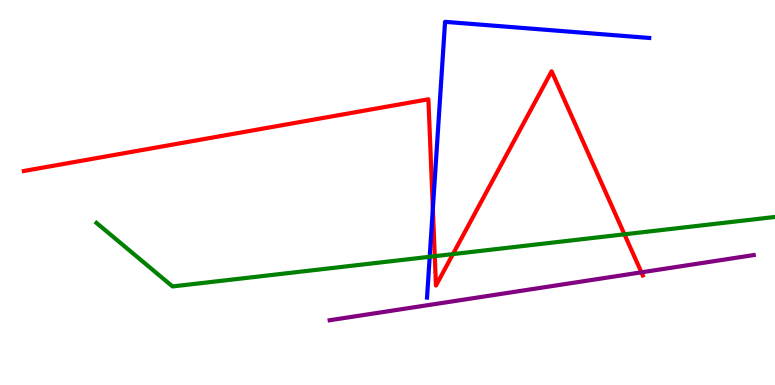[{'lines': ['blue', 'red'], 'intersections': [{'x': 5.59, 'y': 4.58}]}, {'lines': ['green', 'red'], 'intersections': [{'x': 5.61, 'y': 3.35}, {'x': 5.84, 'y': 3.4}, {'x': 8.06, 'y': 3.91}]}, {'lines': ['purple', 'red'], 'intersections': [{'x': 8.28, 'y': 2.93}]}, {'lines': ['blue', 'green'], 'intersections': [{'x': 5.54, 'y': 3.33}]}, {'lines': ['blue', 'purple'], 'intersections': []}, {'lines': ['green', 'purple'], 'intersections': []}]